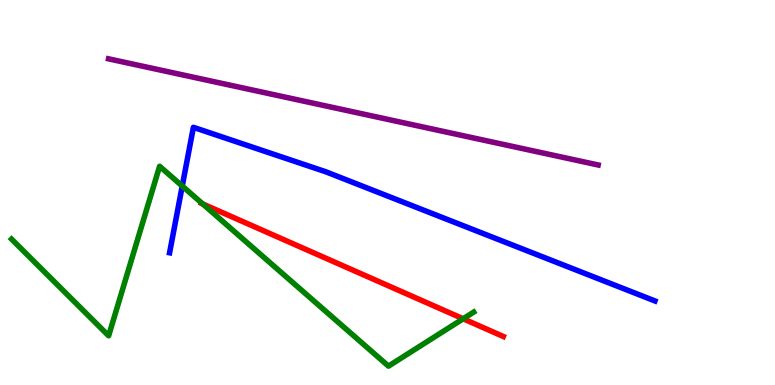[{'lines': ['blue', 'red'], 'intersections': []}, {'lines': ['green', 'red'], 'intersections': [{'x': 2.62, 'y': 4.7}, {'x': 5.98, 'y': 1.72}]}, {'lines': ['purple', 'red'], 'intersections': []}, {'lines': ['blue', 'green'], 'intersections': [{'x': 2.35, 'y': 5.17}]}, {'lines': ['blue', 'purple'], 'intersections': []}, {'lines': ['green', 'purple'], 'intersections': []}]